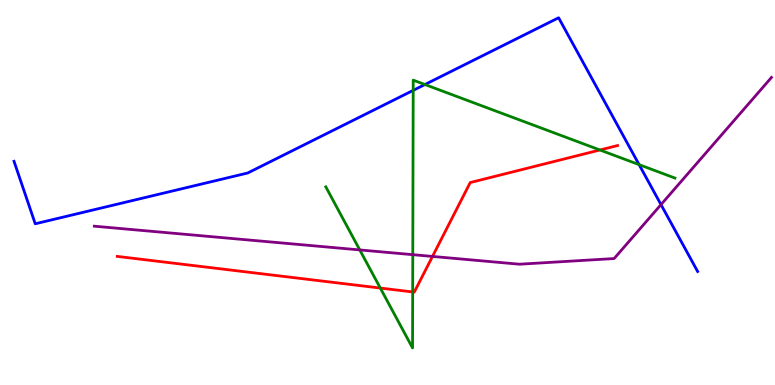[{'lines': ['blue', 'red'], 'intersections': []}, {'lines': ['green', 'red'], 'intersections': [{'x': 4.91, 'y': 2.52}, {'x': 5.33, 'y': 2.42}, {'x': 7.74, 'y': 6.1}]}, {'lines': ['purple', 'red'], 'intersections': [{'x': 5.58, 'y': 3.34}]}, {'lines': ['blue', 'green'], 'intersections': [{'x': 5.33, 'y': 7.65}, {'x': 5.48, 'y': 7.8}, {'x': 8.25, 'y': 5.72}]}, {'lines': ['blue', 'purple'], 'intersections': [{'x': 8.53, 'y': 4.69}]}, {'lines': ['green', 'purple'], 'intersections': [{'x': 4.64, 'y': 3.51}, {'x': 5.33, 'y': 3.39}]}]